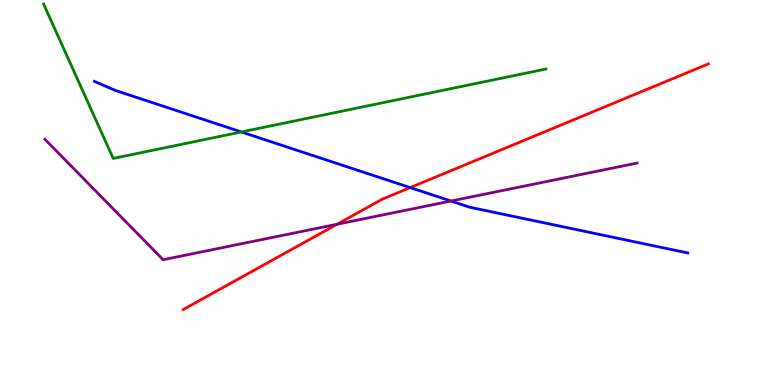[{'lines': ['blue', 'red'], 'intersections': [{'x': 5.29, 'y': 5.13}]}, {'lines': ['green', 'red'], 'intersections': []}, {'lines': ['purple', 'red'], 'intersections': [{'x': 4.35, 'y': 4.18}]}, {'lines': ['blue', 'green'], 'intersections': [{'x': 3.11, 'y': 6.57}]}, {'lines': ['blue', 'purple'], 'intersections': [{'x': 5.82, 'y': 4.78}]}, {'lines': ['green', 'purple'], 'intersections': []}]